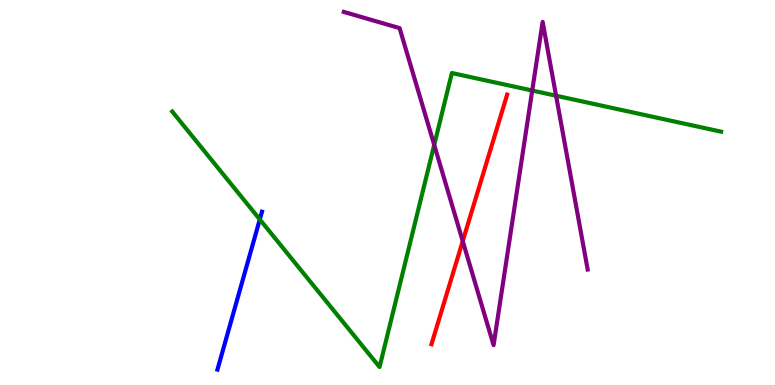[{'lines': ['blue', 'red'], 'intersections': []}, {'lines': ['green', 'red'], 'intersections': []}, {'lines': ['purple', 'red'], 'intersections': [{'x': 5.97, 'y': 3.74}]}, {'lines': ['blue', 'green'], 'intersections': [{'x': 3.35, 'y': 4.3}]}, {'lines': ['blue', 'purple'], 'intersections': []}, {'lines': ['green', 'purple'], 'intersections': [{'x': 5.6, 'y': 6.24}, {'x': 6.87, 'y': 7.65}, {'x': 7.18, 'y': 7.51}]}]